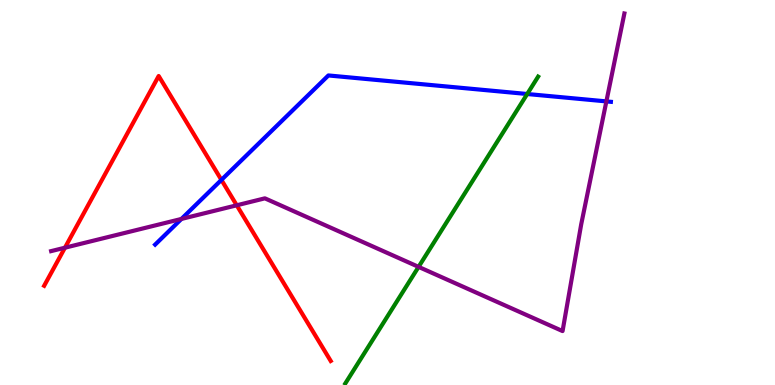[{'lines': ['blue', 'red'], 'intersections': [{'x': 2.86, 'y': 5.33}]}, {'lines': ['green', 'red'], 'intersections': []}, {'lines': ['purple', 'red'], 'intersections': [{'x': 0.838, 'y': 3.57}, {'x': 3.05, 'y': 4.67}]}, {'lines': ['blue', 'green'], 'intersections': [{'x': 6.8, 'y': 7.56}]}, {'lines': ['blue', 'purple'], 'intersections': [{'x': 2.34, 'y': 4.31}, {'x': 7.82, 'y': 7.37}]}, {'lines': ['green', 'purple'], 'intersections': [{'x': 5.4, 'y': 3.07}]}]